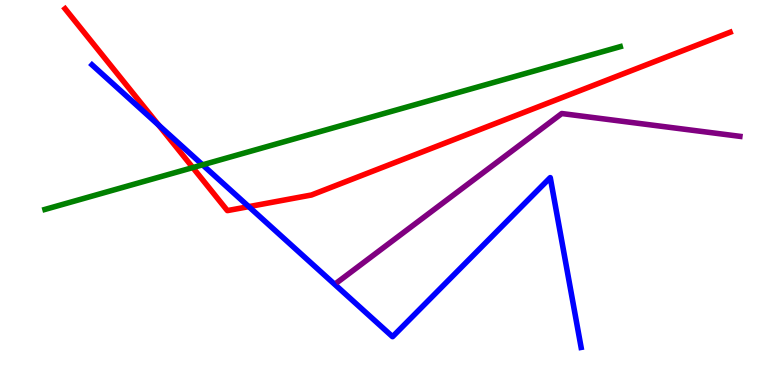[{'lines': ['blue', 'red'], 'intersections': [{'x': 2.05, 'y': 6.75}, {'x': 3.21, 'y': 4.63}]}, {'lines': ['green', 'red'], 'intersections': [{'x': 2.49, 'y': 5.65}]}, {'lines': ['purple', 'red'], 'intersections': []}, {'lines': ['blue', 'green'], 'intersections': [{'x': 2.61, 'y': 5.72}]}, {'lines': ['blue', 'purple'], 'intersections': []}, {'lines': ['green', 'purple'], 'intersections': []}]